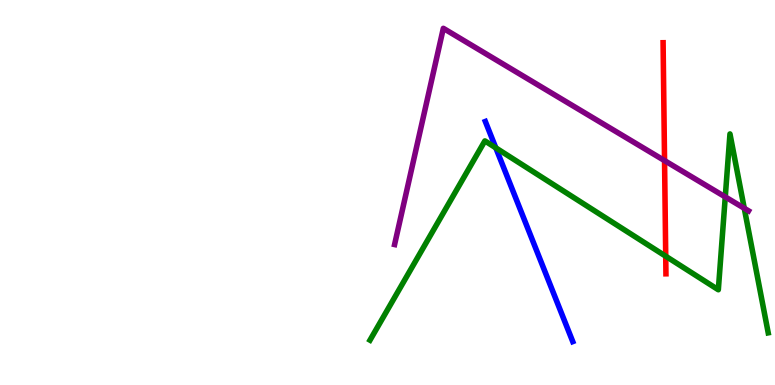[{'lines': ['blue', 'red'], 'intersections': []}, {'lines': ['green', 'red'], 'intersections': [{'x': 8.59, 'y': 3.35}]}, {'lines': ['purple', 'red'], 'intersections': [{'x': 8.57, 'y': 5.83}]}, {'lines': ['blue', 'green'], 'intersections': [{'x': 6.4, 'y': 6.16}]}, {'lines': ['blue', 'purple'], 'intersections': []}, {'lines': ['green', 'purple'], 'intersections': [{'x': 9.36, 'y': 4.89}, {'x': 9.6, 'y': 4.59}]}]